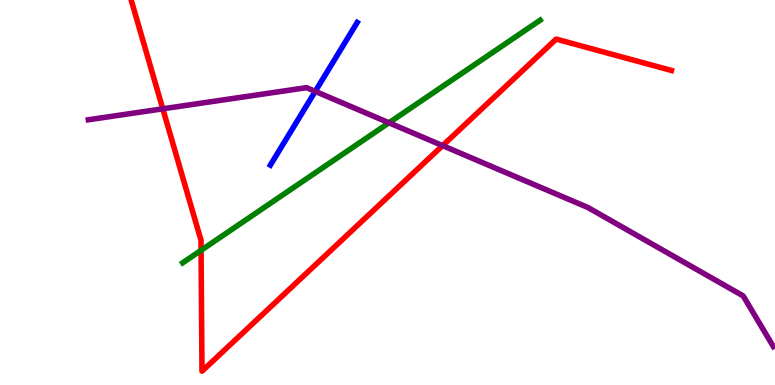[{'lines': ['blue', 'red'], 'intersections': []}, {'lines': ['green', 'red'], 'intersections': [{'x': 2.59, 'y': 3.5}]}, {'lines': ['purple', 'red'], 'intersections': [{'x': 2.1, 'y': 7.17}, {'x': 5.71, 'y': 6.22}]}, {'lines': ['blue', 'green'], 'intersections': []}, {'lines': ['blue', 'purple'], 'intersections': [{'x': 4.07, 'y': 7.63}]}, {'lines': ['green', 'purple'], 'intersections': [{'x': 5.02, 'y': 6.81}]}]